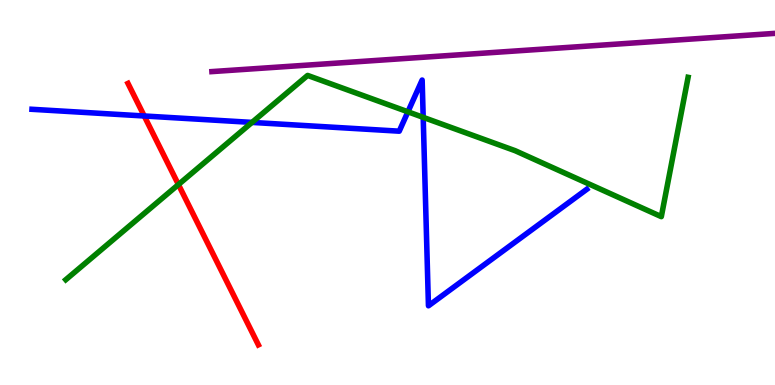[{'lines': ['blue', 'red'], 'intersections': [{'x': 1.86, 'y': 6.99}]}, {'lines': ['green', 'red'], 'intersections': [{'x': 2.3, 'y': 5.21}]}, {'lines': ['purple', 'red'], 'intersections': []}, {'lines': ['blue', 'green'], 'intersections': [{'x': 3.25, 'y': 6.82}, {'x': 5.26, 'y': 7.1}, {'x': 5.46, 'y': 6.95}]}, {'lines': ['blue', 'purple'], 'intersections': []}, {'lines': ['green', 'purple'], 'intersections': []}]